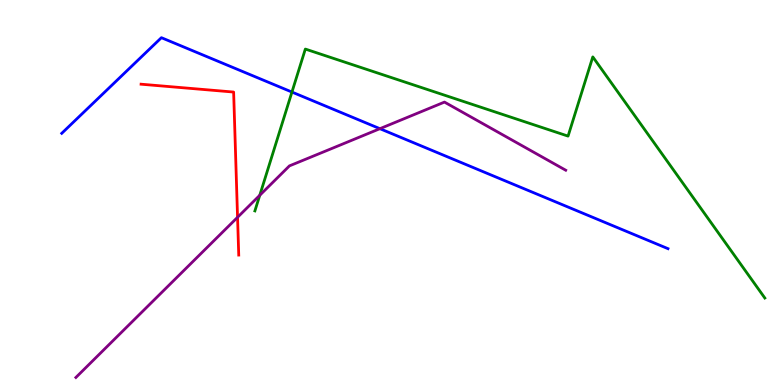[{'lines': ['blue', 'red'], 'intersections': []}, {'lines': ['green', 'red'], 'intersections': []}, {'lines': ['purple', 'red'], 'intersections': [{'x': 3.07, 'y': 4.36}]}, {'lines': ['blue', 'green'], 'intersections': [{'x': 3.77, 'y': 7.61}]}, {'lines': ['blue', 'purple'], 'intersections': [{'x': 4.9, 'y': 6.66}]}, {'lines': ['green', 'purple'], 'intersections': [{'x': 3.35, 'y': 4.93}]}]